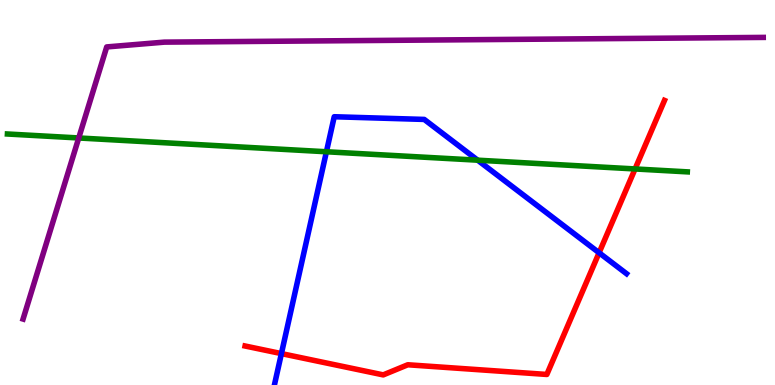[{'lines': ['blue', 'red'], 'intersections': [{'x': 3.63, 'y': 0.816}, {'x': 7.73, 'y': 3.43}]}, {'lines': ['green', 'red'], 'intersections': [{'x': 8.19, 'y': 5.61}]}, {'lines': ['purple', 'red'], 'intersections': []}, {'lines': ['blue', 'green'], 'intersections': [{'x': 4.21, 'y': 6.06}, {'x': 6.16, 'y': 5.84}]}, {'lines': ['blue', 'purple'], 'intersections': []}, {'lines': ['green', 'purple'], 'intersections': [{'x': 1.02, 'y': 6.42}]}]